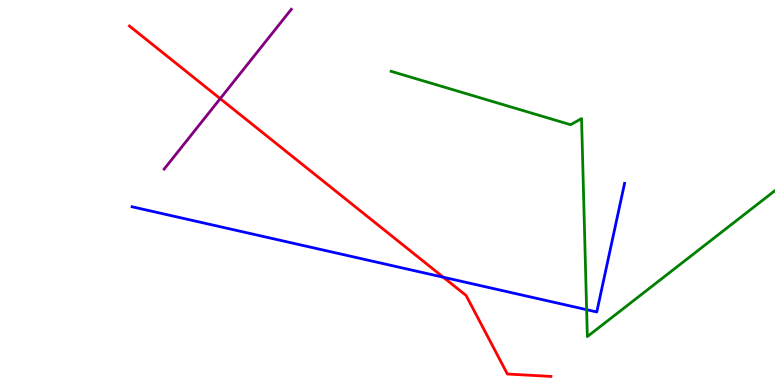[{'lines': ['blue', 'red'], 'intersections': [{'x': 5.72, 'y': 2.8}]}, {'lines': ['green', 'red'], 'intersections': []}, {'lines': ['purple', 'red'], 'intersections': [{'x': 2.84, 'y': 7.44}]}, {'lines': ['blue', 'green'], 'intersections': [{'x': 7.57, 'y': 1.96}]}, {'lines': ['blue', 'purple'], 'intersections': []}, {'lines': ['green', 'purple'], 'intersections': []}]